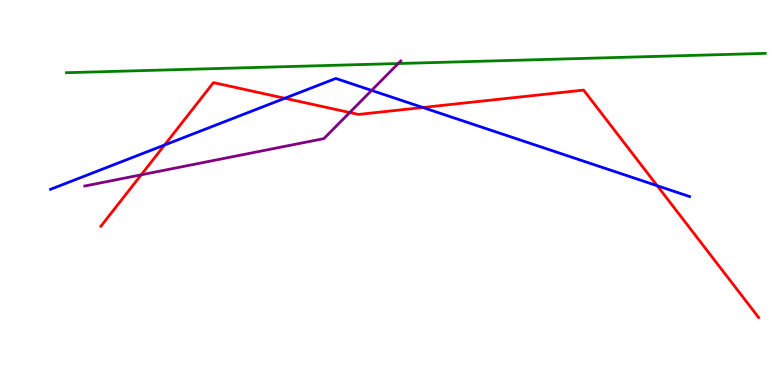[{'lines': ['blue', 'red'], 'intersections': [{'x': 2.12, 'y': 6.23}, {'x': 3.67, 'y': 7.45}, {'x': 5.46, 'y': 7.21}, {'x': 8.48, 'y': 5.18}]}, {'lines': ['green', 'red'], 'intersections': []}, {'lines': ['purple', 'red'], 'intersections': [{'x': 1.82, 'y': 5.46}, {'x': 4.51, 'y': 7.08}]}, {'lines': ['blue', 'green'], 'intersections': []}, {'lines': ['blue', 'purple'], 'intersections': [{'x': 4.79, 'y': 7.65}]}, {'lines': ['green', 'purple'], 'intersections': [{'x': 5.14, 'y': 8.35}]}]